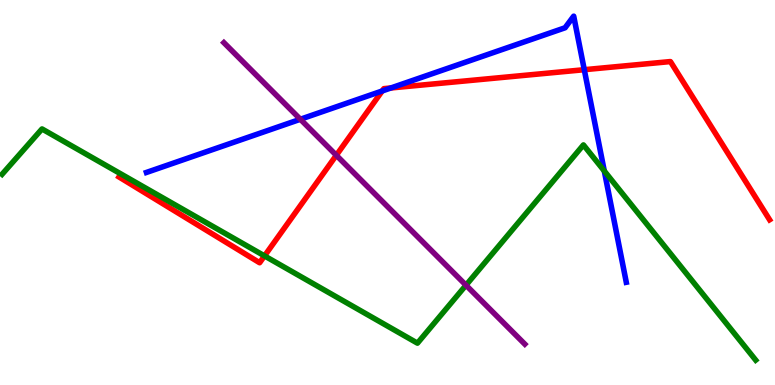[{'lines': ['blue', 'red'], 'intersections': [{'x': 4.93, 'y': 7.64}, {'x': 5.04, 'y': 7.71}, {'x': 7.54, 'y': 8.19}]}, {'lines': ['green', 'red'], 'intersections': [{'x': 3.41, 'y': 3.35}]}, {'lines': ['purple', 'red'], 'intersections': [{'x': 4.34, 'y': 5.97}]}, {'lines': ['blue', 'green'], 'intersections': [{'x': 7.8, 'y': 5.56}]}, {'lines': ['blue', 'purple'], 'intersections': [{'x': 3.88, 'y': 6.9}]}, {'lines': ['green', 'purple'], 'intersections': [{'x': 6.01, 'y': 2.59}]}]